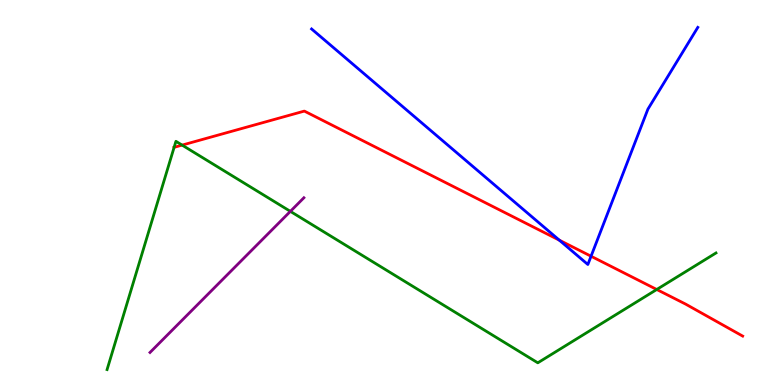[{'lines': ['blue', 'red'], 'intersections': [{'x': 7.22, 'y': 3.76}, {'x': 7.63, 'y': 3.34}]}, {'lines': ['green', 'red'], 'intersections': [{'x': 2.25, 'y': 6.17}, {'x': 2.35, 'y': 6.23}, {'x': 8.47, 'y': 2.48}]}, {'lines': ['purple', 'red'], 'intersections': []}, {'lines': ['blue', 'green'], 'intersections': []}, {'lines': ['blue', 'purple'], 'intersections': []}, {'lines': ['green', 'purple'], 'intersections': [{'x': 3.75, 'y': 4.51}]}]